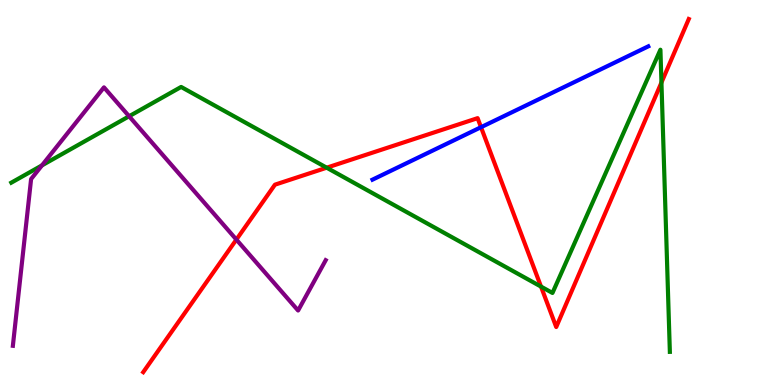[{'lines': ['blue', 'red'], 'intersections': [{'x': 6.21, 'y': 6.7}]}, {'lines': ['green', 'red'], 'intersections': [{'x': 4.22, 'y': 5.64}, {'x': 6.98, 'y': 2.56}, {'x': 8.53, 'y': 7.86}]}, {'lines': ['purple', 'red'], 'intersections': [{'x': 3.05, 'y': 3.78}]}, {'lines': ['blue', 'green'], 'intersections': []}, {'lines': ['blue', 'purple'], 'intersections': []}, {'lines': ['green', 'purple'], 'intersections': [{'x': 0.541, 'y': 5.7}, {'x': 1.67, 'y': 6.98}]}]